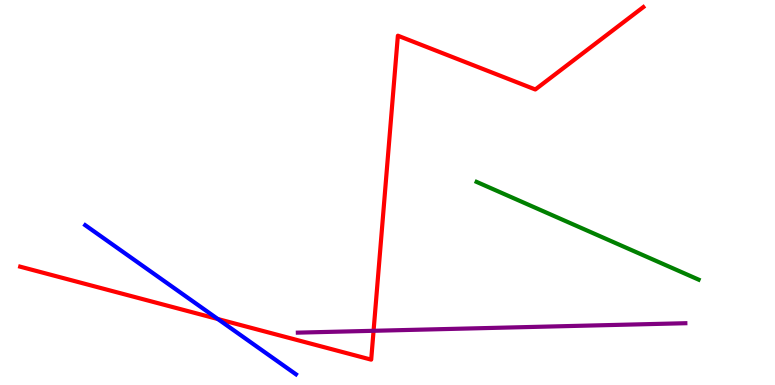[{'lines': ['blue', 'red'], 'intersections': [{'x': 2.81, 'y': 1.71}]}, {'lines': ['green', 'red'], 'intersections': []}, {'lines': ['purple', 'red'], 'intersections': [{'x': 4.82, 'y': 1.41}]}, {'lines': ['blue', 'green'], 'intersections': []}, {'lines': ['blue', 'purple'], 'intersections': []}, {'lines': ['green', 'purple'], 'intersections': []}]